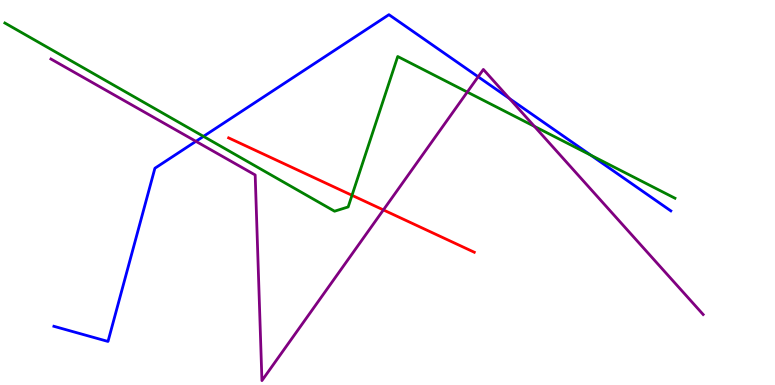[{'lines': ['blue', 'red'], 'intersections': []}, {'lines': ['green', 'red'], 'intersections': [{'x': 4.54, 'y': 4.93}]}, {'lines': ['purple', 'red'], 'intersections': [{'x': 4.95, 'y': 4.55}]}, {'lines': ['blue', 'green'], 'intersections': [{'x': 2.63, 'y': 6.46}, {'x': 7.62, 'y': 5.97}]}, {'lines': ['blue', 'purple'], 'intersections': [{'x': 2.53, 'y': 6.33}, {'x': 6.17, 'y': 8.01}, {'x': 6.57, 'y': 7.44}]}, {'lines': ['green', 'purple'], 'intersections': [{'x': 6.03, 'y': 7.61}, {'x': 6.9, 'y': 6.72}]}]